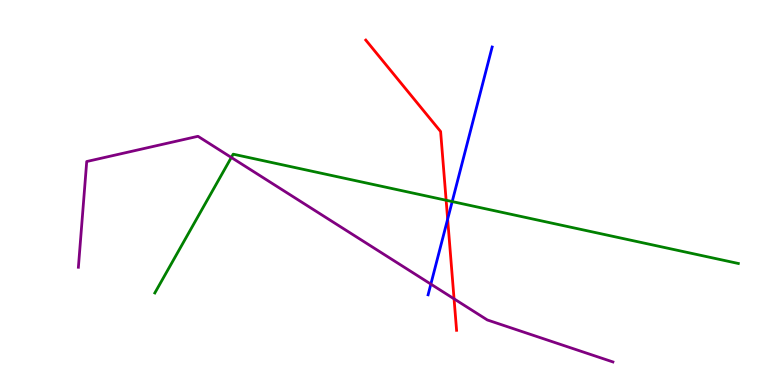[{'lines': ['blue', 'red'], 'intersections': [{'x': 5.78, 'y': 4.31}]}, {'lines': ['green', 'red'], 'intersections': [{'x': 5.76, 'y': 4.8}]}, {'lines': ['purple', 'red'], 'intersections': [{'x': 5.86, 'y': 2.24}]}, {'lines': ['blue', 'green'], 'intersections': [{'x': 5.83, 'y': 4.76}]}, {'lines': ['blue', 'purple'], 'intersections': [{'x': 5.56, 'y': 2.62}]}, {'lines': ['green', 'purple'], 'intersections': [{'x': 2.98, 'y': 5.91}]}]